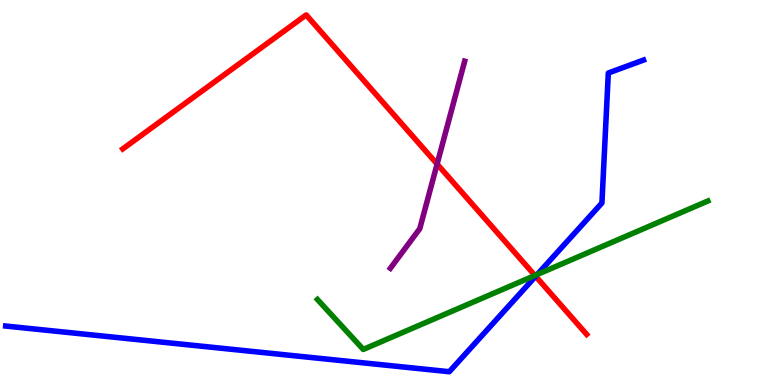[{'lines': ['blue', 'red'], 'intersections': [{'x': 6.91, 'y': 2.82}]}, {'lines': ['green', 'red'], 'intersections': [{'x': 6.9, 'y': 2.84}]}, {'lines': ['purple', 'red'], 'intersections': [{'x': 5.64, 'y': 5.74}]}, {'lines': ['blue', 'green'], 'intersections': [{'x': 6.93, 'y': 2.87}]}, {'lines': ['blue', 'purple'], 'intersections': []}, {'lines': ['green', 'purple'], 'intersections': []}]